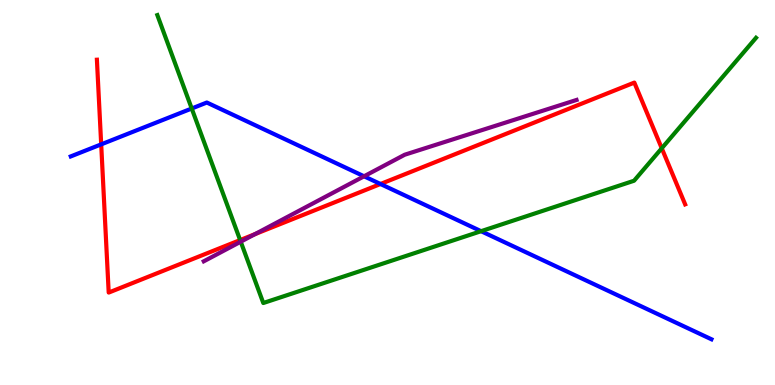[{'lines': ['blue', 'red'], 'intersections': [{'x': 1.31, 'y': 6.25}, {'x': 4.91, 'y': 5.22}]}, {'lines': ['green', 'red'], 'intersections': [{'x': 3.1, 'y': 3.76}, {'x': 8.54, 'y': 6.15}]}, {'lines': ['purple', 'red'], 'intersections': [{'x': 3.29, 'y': 3.92}]}, {'lines': ['blue', 'green'], 'intersections': [{'x': 2.47, 'y': 7.18}, {'x': 6.21, 'y': 4.0}]}, {'lines': ['blue', 'purple'], 'intersections': [{'x': 4.7, 'y': 5.42}]}, {'lines': ['green', 'purple'], 'intersections': [{'x': 3.11, 'y': 3.72}]}]